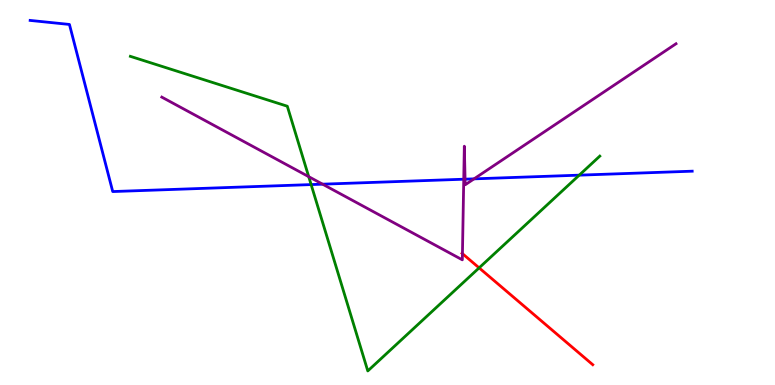[{'lines': ['blue', 'red'], 'intersections': []}, {'lines': ['green', 'red'], 'intersections': [{'x': 6.18, 'y': 3.04}]}, {'lines': ['purple', 'red'], 'intersections': [{'x': 5.97, 'y': 3.41}]}, {'lines': ['blue', 'green'], 'intersections': [{'x': 4.01, 'y': 5.21}, {'x': 7.47, 'y': 5.45}]}, {'lines': ['blue', 'purple'], 'intersections': [{'x': 4.16, 'y': 5.22}, {'x': 5.98, 'y': 5.34}, {'x': 6.0, 'y': 5.35}, {'x': 6.12, 'y': 5.35}]}, {'lines': ['green', 'purple'], 'intersections': [{'x': 3.98, 'y': 5.41}]}]